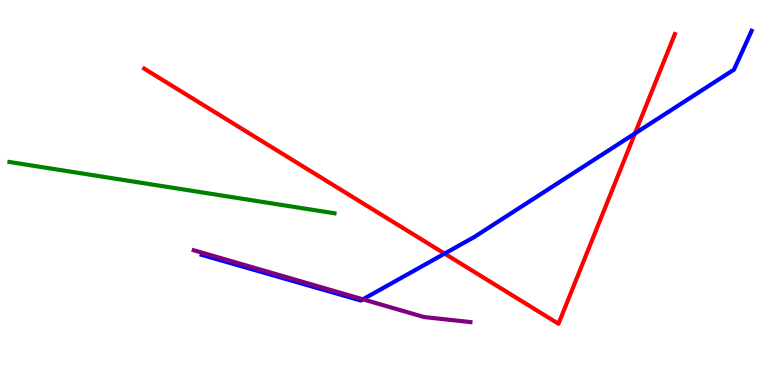[{'lines': ['blue', 'red'], 'intersections': [{'x': 5.74, 'y': 3.41}, {'x': 8.19, 'y': 6.53}]}, {'lines': ['green', 'red'], 'intersections': []}, {'lines': ['purple', 'red'], 'intersections': []}, {'lines': ['blue', 'green'], 'intersections': []}, {'lines': ['blue', 'purple'], 'intersections': [{'x': 4.68, 'y': 2.23}]}, {'lines': ['green', 'purple'], 'intersections': []}]